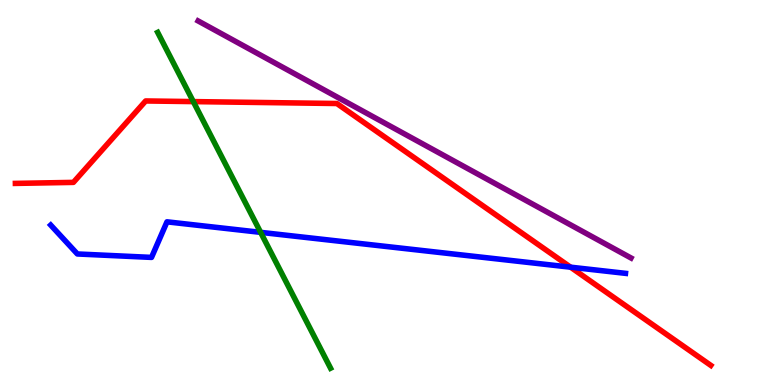[{'lines': ['blue', 'red'], 'intersections': [{'x': 7.36, 'y': 3.06}]}, {'lines': ['green', 'red'], 'intersections': [{'x': 2.49, 'y': 7.36}]}, {'lines': ['purple', 'red'], 'intersections': []}, {'lines': ['blue', 'green'], 'intersections': [{'x': 3.36, 'y': 3.96}]}, {'lines': ['blue', 'purple'], 'intersections': []}, {'lines': ['green', 'purple'], 'intersections': []}]